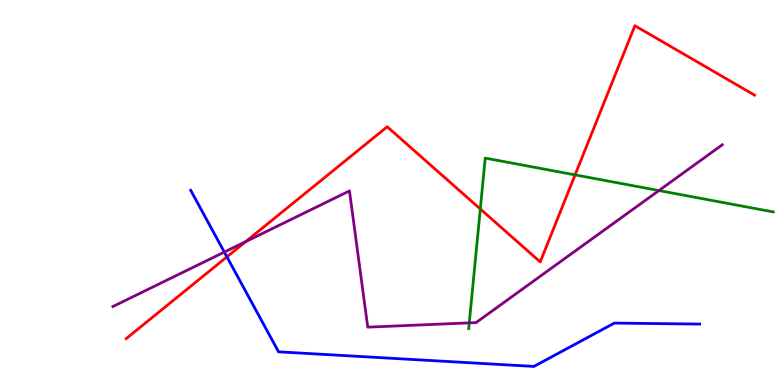[{'lines': ['blue', 'red'], 'intersections': [{'x': 2.93, 'y': 3.33}]}, {'lines': ['green', 'red'], 'intersections': [{'x': 6.2, 'y': 4.57}, {'x': 7.42, 'y': 5.46}]}, {'lines': ['purple', 'red'], 'intersections': [{'x': 3.17, 'y': 3.72}]}, {'lines': ['blue', 'green'], 'intersections': []}, {'lines': ['blue', 'purple'], 'intersections': [{'x': 2.89, 'y': 3.45}]}, {'lines': ['green', 'purple'], 'intersections': [{'x': 6.05, 'y': 1.61}, {'x': 8.5, 'y': 5.05}]}]